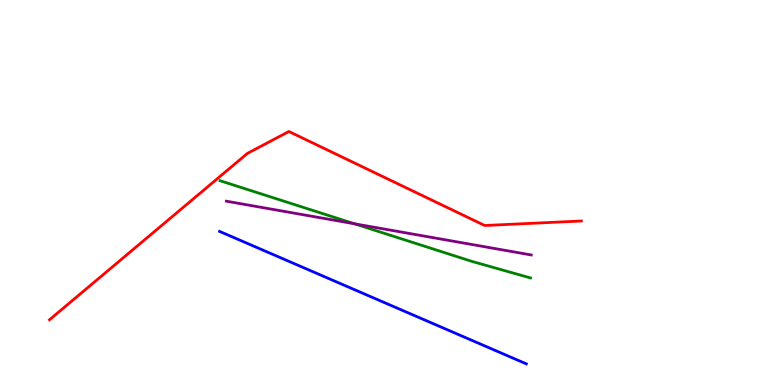[{'lines': ['blue', 'red'], 'intersections': []}, {'lines': ['green', 'red'], 'intersections': []}, {'lines': ['purple', 'red'], 'intersections': []}, {'lines': ['blue', 'green'], 'intersections': []}, {'lines': ['blue', 'purple'], 'intersections': []}, {'lines': ['green', 'purple'], 'intersections': [{'x': 4.57, 'y': 4.19}]}]